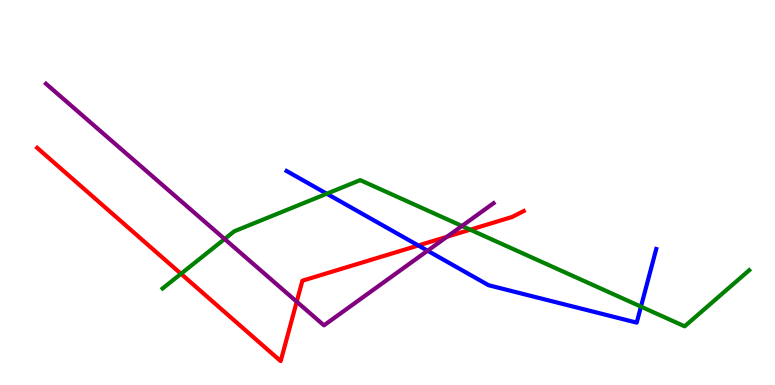[{'lines': ['blue', 'red'], 'intersections': [{'x': 5.4, 'y': 3.62}]}, {'lines': ['green', 'red'], 'intersections': [{'x': 2.34, 'y': 2.89}, {'x': 6.07, 'y': 4.03}]}, {'lines': ['purple', 'red'], 'intersections': [{'x': 3.83, 'y': 2.16}, {'x': 5.77, 'y': 3.85}]}, {'lines': ['blue', 'green'], 'intersections': [{'x': 4.22, 'y': 4.97}, {'x': 8.27, 'y': 2.04}]}, {'lines': ['blue', 'purple'], 'intersections': [{'x': 5.52, 'y': 3.49}]}, {'lines': ['green', 'purple'], 'intersections': [{'x': 2.9, 'y': 3.79}, {'x': 5.96, 'y': 4.13}]}]